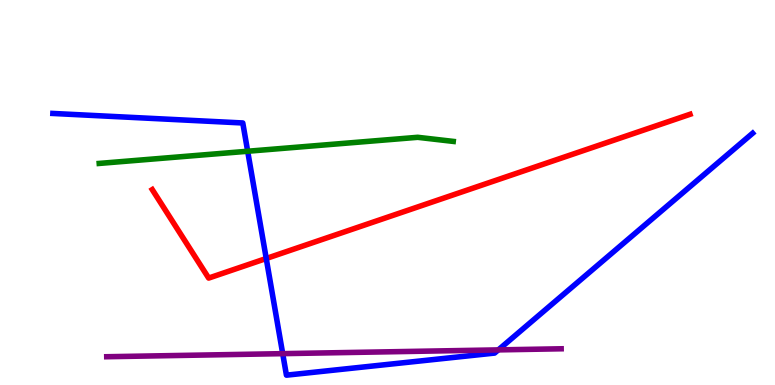[{'lines': ['blue', 'red'], 'intersections': [{'x': 3.44, 'y': 3.29}]}, {'lines': ['green', 'red'], 'intersections': []}, {'lines': ['purple', 'red'], 'intersections': []}, {'lines': ['blue', 'green'], 'intersections': [{'x': 3.2, 'y': 6.07}]}, {'lines': ['blue', 'purple'], 'intersections': [{'x': 3.65, 'y': 0.814}, {'x': 6.43, 'y': 0.912}]}, {'lines': ['green', 'purple'], 'intersections': []}]